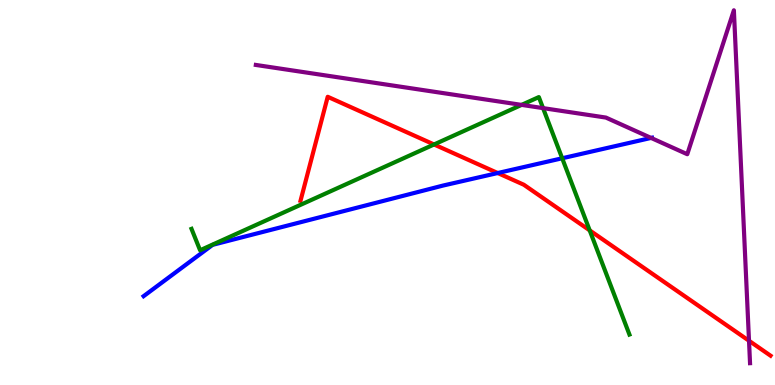[{'lines': ['blue', 'red'], 'intersections': [{'x': 6.42, 'y': 5.51}]}, {'lines': ['green', 'red'], 'intersections': [{'x': 5.6, 'y': 6.25}, {'x': 7.61, 'y': 4.02}]}, {'lines': ['purple', 'red'], 'intersections': [{'x': 9.66, 'y': 1.15}]}, {'lines': ['blue', 'green'], 'intersections': [{'x': 7.25, 'y': 5.89}]}, {'lines': ['blue', 'purple'], 'intersections': [{'x': 8.4, 'y': 6.42}]}, {'lines': ['green', 'purple'], 'intersections': [{'x': 6.73, 'y': 7.28}, {'x': 7.01, 'y': 7.19}]}]